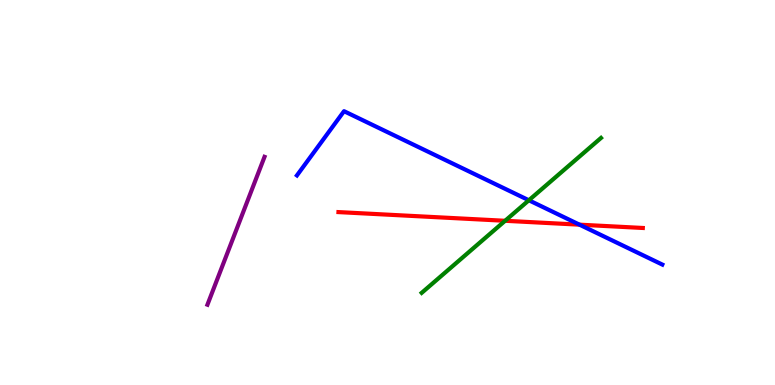[{'lines': ['blue', 'red'], 'intersections': [{'x': 7.48, 'y': 4.16}]}, {'lines': ['green', 'red'], 'intersections': [{'x': 6.52, 'y': 4.27}]}, {'lines': ['purple', 'red'], 'intersections': []}, {'lines': ['blue', 'green'], 'intersections': [{'x': 6.82, 'y': 4.8}]}, {'lines': ['blue', 'purple'], 'intersections': []}, {'lines': ['green', 'purple'], 'intersections': []}]